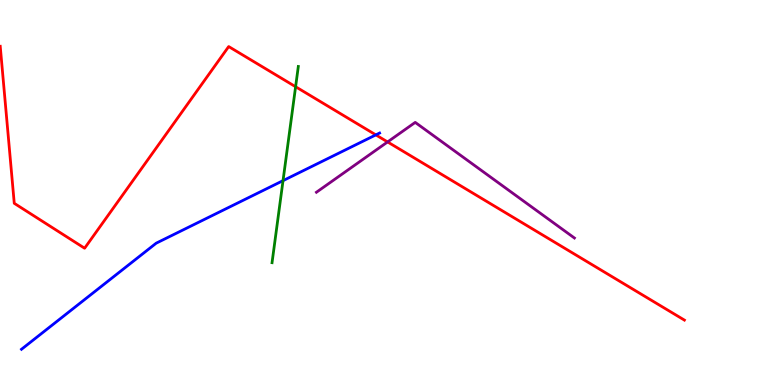[{'lines': ['blue', 'red'], 'intersections': [{'x': 4.85, 'y': 6.5}]}, {'lines': ['green', 'red'], 'intersections': [{'x': 3.81, 'y': 7.75}]}, {'lines': ['purple', 'red'], 'intersections': [{'x': 5.0, 'y': 6.31}]}, {'lines': ['blue', 'green'], 'intersections': [{'x': 3.65, 'y': 5.31}]}, {'lines': ['blue', 'purple'], 'intersections': []}, {'lines': ['green', 'purple'], 'intersections': []}]